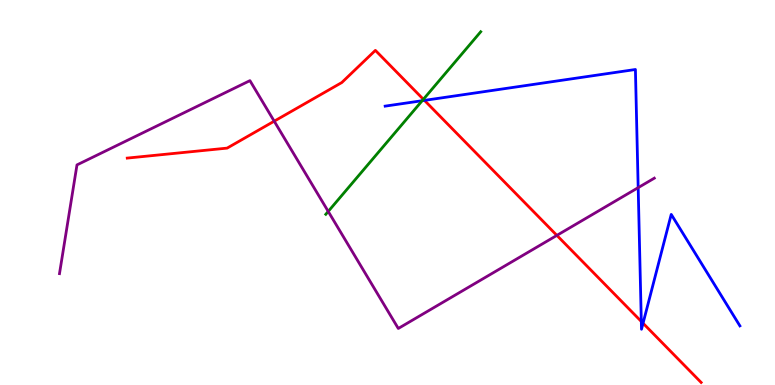[{'lines': ['blue', 'red'], 'intersections': [{'x': 5.48, 'y': 7.39}, {'x': 8.27, 'y': 1.65}, {'x': 8.3, 'y': 1.6}]}, {'lines': ['green', 'red'], 'intersections': [{'x': 5.46, 'y': 7.42}]}, {'lines': ['purple', 'red'], 'intersections': [{'x': 3.54, 'y': 6.85}, {'x': 7.19, 'y': 3.89}]}, {'lines': ['blue', 'green'], 'intersections': [{'x': 5.45, 'y': 7.38}]}, {'lines': ['blue', 'purple'], 'intersections': [{'x': 8.23, 'y': 5.13}]}, {'lines': ['green', 'purple'], 'intersections': [{'x': 4.24, 'y': 4.51}]}]